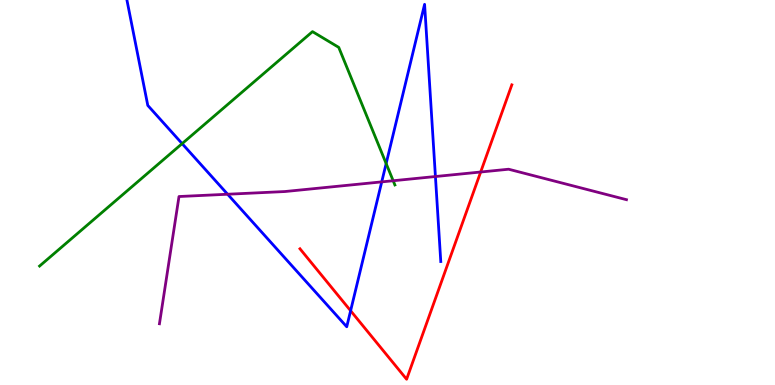[{'lines': ['blue', 'red'], 'intersections': [{'x': 4.52, 'y': 1.93}]}, {'lines': ['green', 'red'], 'intersections': []}, {'lines': ['purple', 'red'], 'intersections': [{'x': 6.2, 'y': 5.53}]}, {'lines': ['blue', 'green'], 'intersections': [{'x': 2.35, 'y': 6.27}, {'x': 4.98, 'y': 5.75}]}, {'lines': ['blue', 'purple'], 'intersections': [{'x': 2.94, 'y': 4.95}, {'x': 4.93, 'y': 5.28}, {'x': 5.62, 'y': 5.41}]}, {'lines': ['green', 'purple'], 'intersections': [{'x': 5.07, 'y': 5.31}]}]